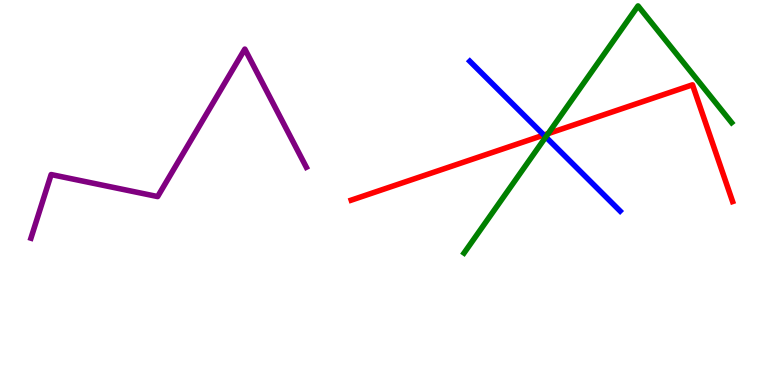[{'lines': ['blue', 'red'], 'intersections': [{'x': 7.02, 'y': 6.49}]}, {'lines': ['green', 'red'], 'intersections': [{'x': 7.07, 'y': 6.53}]}, {'lines': ['purple', 'red'], 'intersections': []}, {'lines': ['blue', 'green'], 'intersections': [{'x': 7.04, 'y': 6.44}]}, {'lines': ['blue', 'purple'], 'intersections': []}, {'lines': ['green', 'purple'], 'intersections': []}]